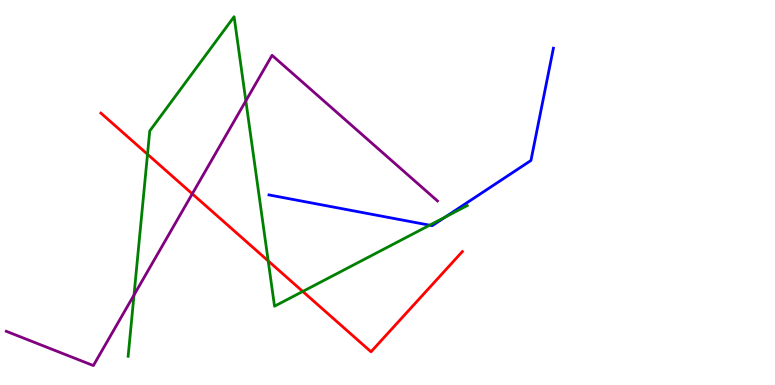[{'lines': ['blue', 'red'], 'intersections': []}, {'lines': ['green', 'red'], 'intersections': [{'x': 1.9, 'y': 5.99}, {'x': 3.46, 'y': 3.22}, {'x': 3.91, 'y': 2.43}]}, {'lines': ['purple', 'red'], 'intersections': [{'x': 2.48, 'y': 4.97}]}, {'lines': ['blue', 'green'], 'intersections': [{'x': 5.54, 'y': 4.15}, {'x': 5.75, 'y': 4.36}]}, {'lines': ['blue', 'purple'], 'intersections': []}, {'lines': ['green', 'purple'], 'intersections': [{'x': 1.73, 'y': 2.34}, {'x': 3.17, 'y': 7.38}]}]